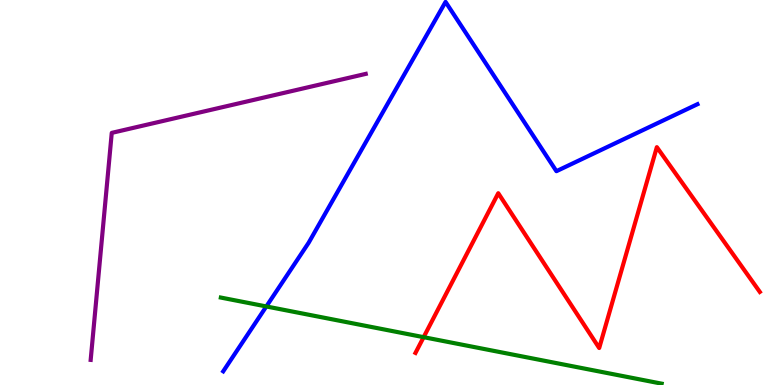[{'lines': ['blue', 'red'], 'intersections': []}, {'lines': ['green', 'red'], 'intersections': [{'x': 5.47, 'y': 1.24}]}, {'lines': ['purple', 'red'], 'intersections': []}, {'lines': ['blue', 'green'], 'intersections': [{'x': 3.44, 'y': 2.04}]}, {'lines': ['blue', 'purple'], 'intersections': []}, {'lines': ['green', 'purple'], 'intersections': []}]